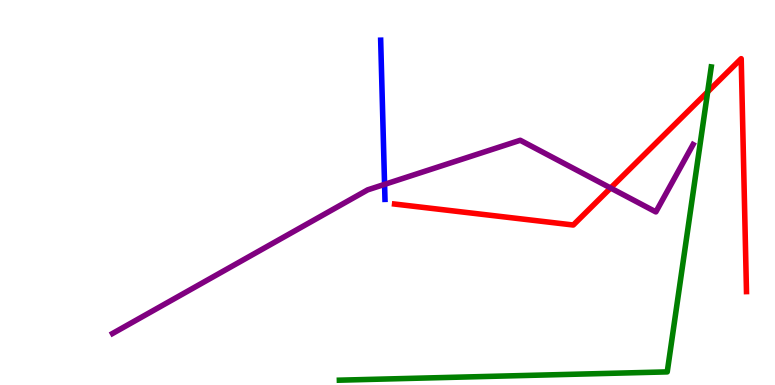[{'lines': ['blue', 'red'], 'intersections': []}, {'lines': ['green', 'red'], 'intersections': [{'x': 9.13, 'y': 7.61}]}, {'lines': ['purple', 'red'], 'intersections': [{'x': 7.88, 'y': 5.12}]}, {'lines': ['blue', 'green'], 'intersections': []}, {'lines': ['blue', 'purple'], 'intersections': [{'x': 4.96, 'y': 5.21}]}, {'lines': ['green', 'purple'], 'intersections': []}]